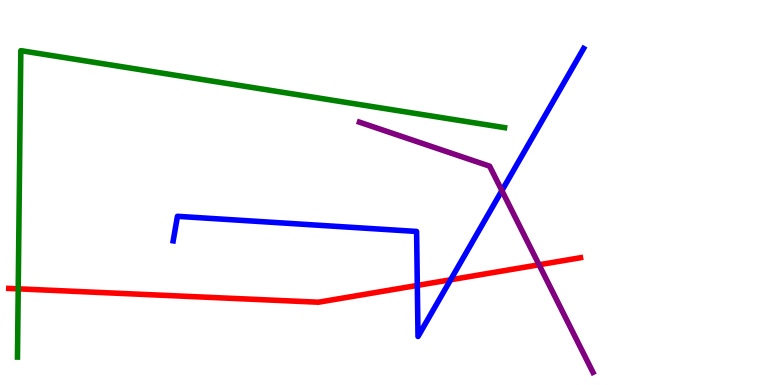[{'lines': ['blue', 'red'], 'intersections': [{'x': 5.38, 'y': 2.59}, {'x': 5.81, 'y': 2.73}]}, {'lines': ['green', 'red'], 'intersections': [{'x': 0.235, 'y': 2.5}]}, {'lines': ['purple', 'red'], 'intersections': [{'x': 6.96, 'y': 3.12}]}, {'lines': ['blue', 'green'], 'intersections': []}, {'lines': ['blue', 'purple'], 'intersections': [{'x': 6.48, 'y': 5.05}]}, {'lines': ['green', 'purple'], 'intersections': []}]